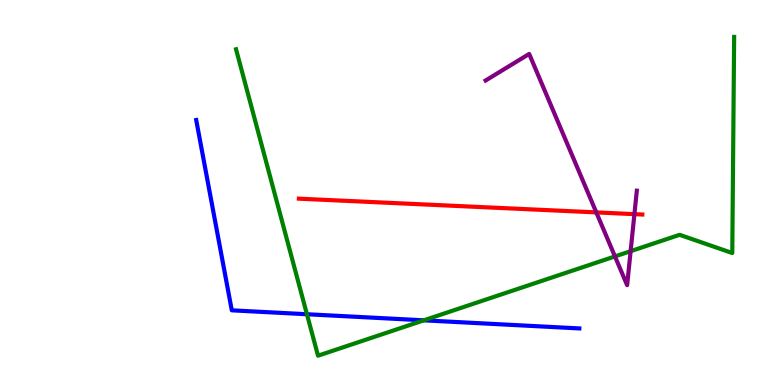[{'lines': ['blue', 'red'], 'intersections': []}, {'lines': ['green', 'red'], 'intersections': []}, {'lines': ['purple', 'red'], 'intersections': [{'x': 7.69, 'y': 4.48}, {'x': 8.19, 'y': 4.44}]}, {'lines': ['blue', 'green'], 'intersections': [{'x': 3.96, 'y': 1.84}, {'x': 5.47, 'y': 1.68}]}, {'lines': ['blue', 'purple'], 'intersections': []}, {'lines': ['green', 'purple'], 'intersections': [{'x': 7.93, 'y': 3.34}, {'x': 8.14, 'y': 3.48}]}]